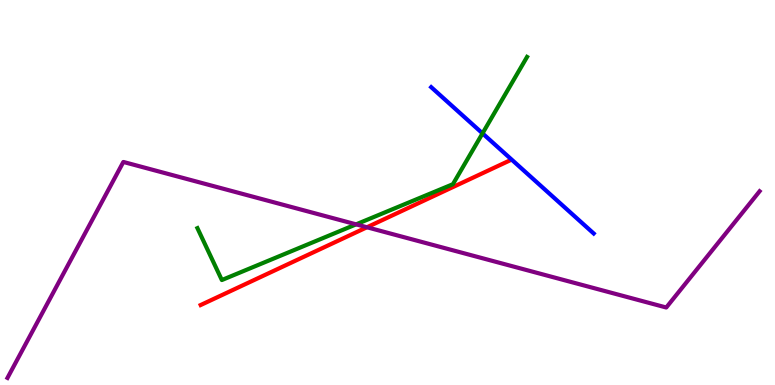[{'lines': ['blue', 'red'], 'intersections': []}, {'lines': ['green', 'red'], 'intersections': []}, {'lines': ['purple', 'red'], 'intersections': [{'x': 4.73, 'y': 4.1}]}, {'lines': ['blue', 'green'], 'intersections': [{'x': 6.23, 'y': 6.54}]}, {'lines': ['blue', 'purple'], 'intersections': []}, {'lines': ['green', 'purple'], 'intersections': [{'x': 4.59, 'y': 4.17}]}]